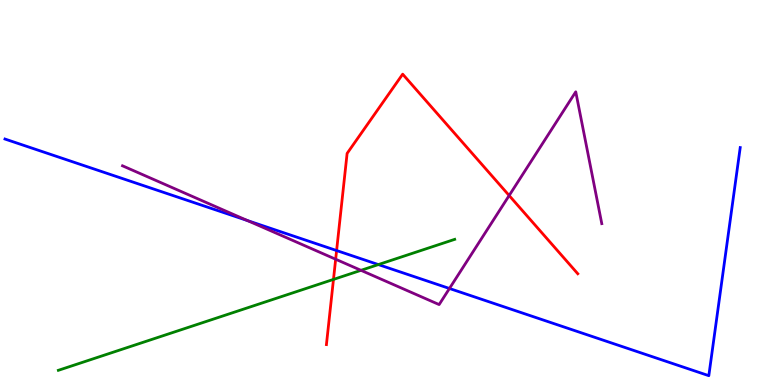[{'lines': ['blue', 'red'], 'intersections': [{'x': 4.34, 'y': 3.49}]}, {'lines': ['green', 'red'], 'intersections': [{'x': 4.3, 'y': 2.74}]}, {'lines': ['purple', 'red'], 'intersections': [{'x': 4.33, 'y': 3.27}, {'x': 6.57, 'y': 4.92}]}, {'lines': ['blue', 'green'], 'intersections': [{'x': 4.88, 'y': 3.13}]}, {'lines': ['blue', 'purple'], 'intersections': [{'x': 3.19, 'y': 4.27}, {'x': 5.8, 'y': 2.51}]}, {'lines': ['green', 'purple'], 'intersections': [{'x': 4.66, 'y': 2.98}]}]